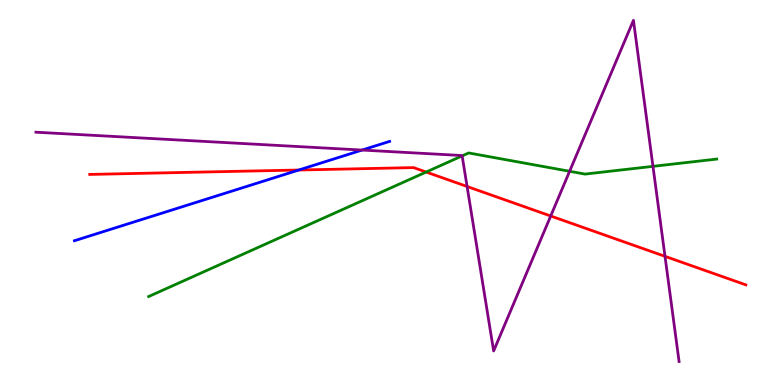[{'lines': ['blue', 'red'], 'intersections': [{'x': 3.86, 'y': 5.58}]}, {'lines': ['green', 'red'], 'intersections': [{'x': 5.5, 'y': 5.53}]}, {'lines': ['purple', 'red'], 'intersections': [{'x': 6.03, 'y': 5.16}, {'x': 7.11, 'y': 4.39}, {'x': 8.58, 'y': 3.34}]}, {'lines': ['blue', 'green'], 'intersections': []}, {'lines': ['blue', 'purple'], 'intersections': [{'x': 4.67, 'y': 6.1}]}, {'lines': ['green', 'purple'], 'intersections': [{'x': 5.96, 'y': 5.95}, {'x': 7.35, 'y': 5.55}, {'x': 8.43, 'y': 5.68}]}]